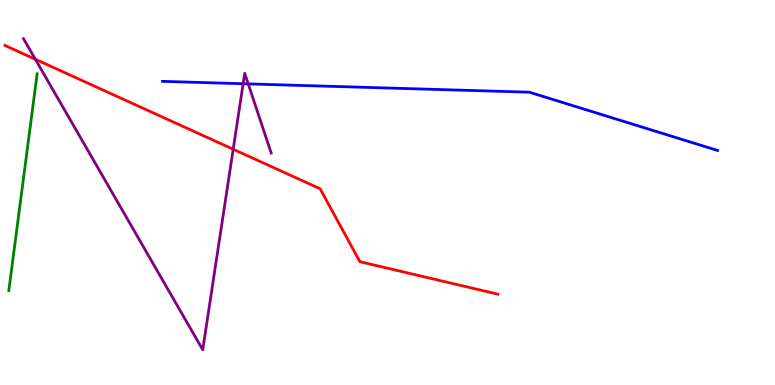[{'lines': ['blue', 'red'], 'intersections': []}, {'lines': ['green', 'red'], 'intersections': []}, {'lines': ['purple', 'red'], 'intersections': [{'x': 0.456, 'y': 8.46}, {'x': 3.01, 'y': 6.12}]}, {'lines': ['blue', 'green'], 'intersections': []}, {'lines': ['blue', 'purple'], 'intersections': [{'x': 3.14, 'y': 7.82}, {'x': 3.2, 'y': 7.82}]}, {'lines': ['green', 'purple'], 'intersections': []}]